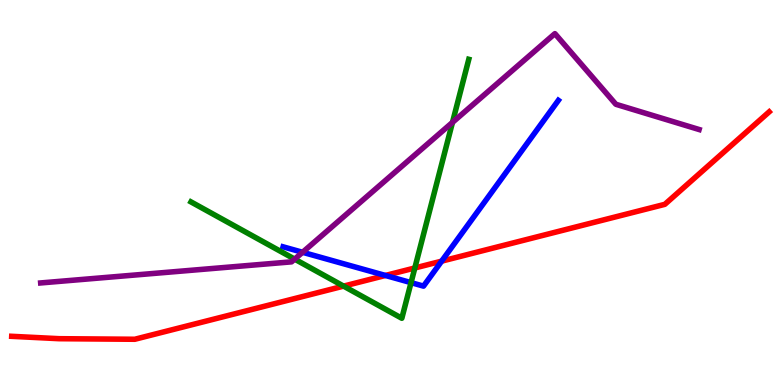[{'lines': ['blue', 'red'], 'intersections': [{'x': 4.97, 'y': 2.85}, {'x': 5.7, 'y': 3.22}]}, {'lines': ['green', 'red'], 'intersections': [{'x': 4.43, 'y': 2.57}, {'x': 5.35, 'y': 3.04}]}, {'lines': ['purple', 'red'], 'intersections': []}, {'lines': ['blue', 'green'], 'intersections': [{'x': 5.3, 'y': 2.66}]}, {'lines': ['blue', 'purple'], 'intersections': [{'x': 3.9, 'y': 3.45}]}, {'lines': ['green', 'purple'], 'intersections': [{'x': 3.8, 'y': 3.27}, {'x': 5.84, 'y': 6.82}]}]